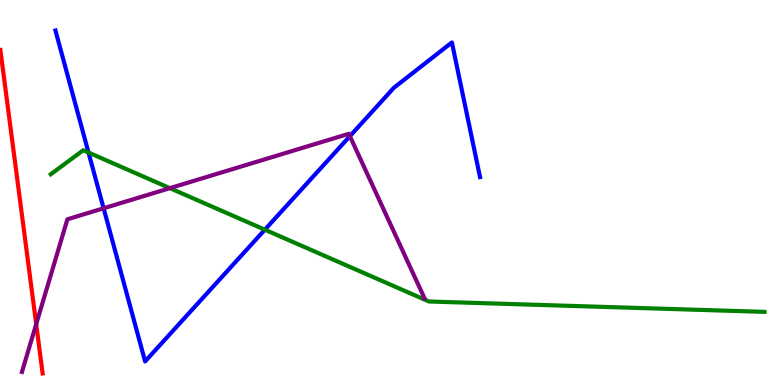[{'lines': ['blue', 'red'], 'intersections': []}, {'lines': ['green', 'red'], 'intersections': []}, {'lines': ['purple', 'red'], 'intersections': [{'x': 0.467, 'y': 1.58}]}, {'lines': ['blue', 'green'], 'intersections': [{'x': 1.14, 'y': 6.04}, {'x': 3.42, 'y': 4.03}]}, {'lines': ['blue', 'purple'], 'intersections': [{'x': 1.34, 'y': 4.59}, {'x': 4.51, 'y': 6.46}]}, {'lines': ['green', 'purple'], 'intersections': [{'x': 2.19, 'y': 5.11}]}]